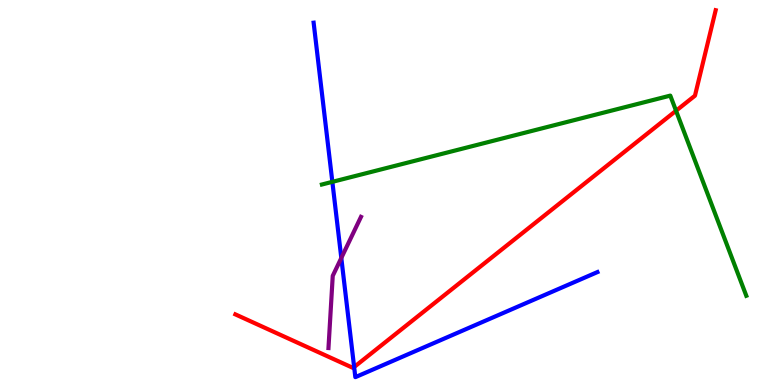[{'lines': ['blue', 'red'], 'intersections': [{'x': 4.57, 'y': 0.467}]}, {'lines': ['green', 'red'], 'intersections': [{'x': 8.72, 'y': 7.12}]}, {'lines': ['purple', 'red'], 'intersections': []}, {'lines': ['blue', 'green'], 'intersections': [{'x': 4.29, 'y': 5.28}]}, {'lines': ['blue', 'purple'], 'intersections': [{'x': 4.4, 'y': 3.3}]}, {'lines': ['green', 'purple'], 'intersections': []}]